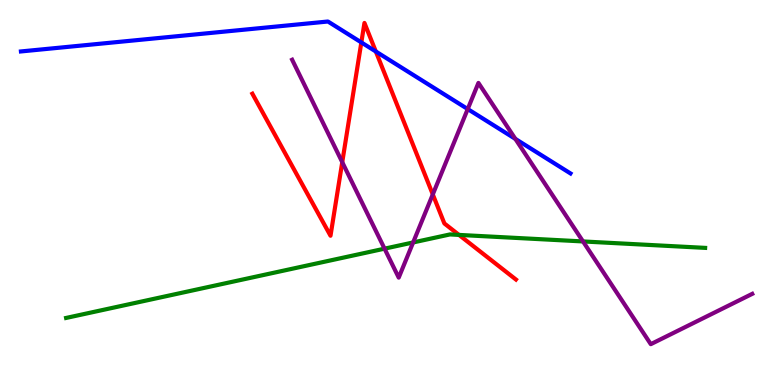[{'lines': ['blue', 'red'], 'intersections': [{'x': 4.66, 'y': 8.9}, {'x': 4.85, 'y': 8.66}]}, {'lines': ['green', 'red'], 'intersections': [{'x': 5.92, 'y': 3.9}]}, {'lines': ['purple', 'red'], 'intersections': [{'x': 4.42, 'y': 5.79}, {'x': 5.58, 'y': 4.95}]}, {'lines': ['blue', 'green'], 'intersections': []}, {'lines': ['blue', 'purple'], 'intersections': [{'x': 6.04, 'y': 7.17}, {'x': 6.65, 'y': 6.39}]}, {'lines': ['green', 'purple'], 'intersections': [{'x': 4.96, 'y': 3.54}, {'x': 5.33, 'y': 3.7}, {'x': 7.52, 'y': 3.73}]}]